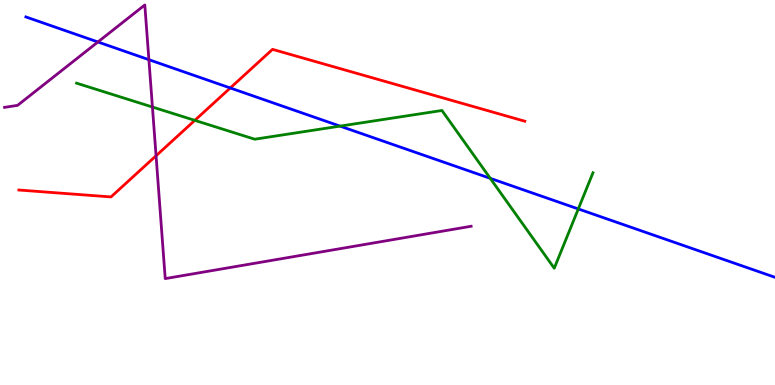[{'lines': ['blue', 'red'], 'intersections': [{'x': 2.97, 'y': 7.72}]}, {'lines': ['green', 'red'], 'intersections': [{'x': 2.51, 'y': 6.87}]}, {'lines': ['purple', 'red'], 'intersections': [{'x': 2.01, 'y': 5.95}]}, {'lines': ['blue', 'green'], 'intersections': [{'x': 4.39, 'y': 6.72}, {'x': 6.33, 'y': 5.37}, {'x': 7.46, 'y': 4.57}]}, {'lines': ['blue', 'purple'], 'intersections': [{'x': 1.26, 'y': 8.91}, {'x': 1.92, 'y': 8.45}]}, {'lines': ['green', 'purple'], 'intersections': [{'x': 1.97, 'y': 7.22}]}]